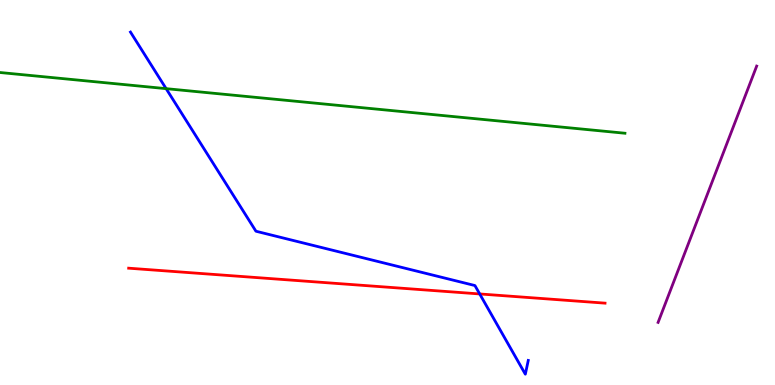[{'lines': ['blue', 'red'], 'intersections': [{'x': 6.19, 'y': 2.36}]}, {'lines': ['green', 'red'], 'intersections': []}, {'lines': ['purple', 'red'], 'intersections': []}, {'lines': ['blue', 'green'], 'intersections': [{'x': 2.14, 'y': 7.7}]}, {'lines': ['blue', 'purple'], 'intersections': []}, {'lines': ['green', 'purple'], 'intersections': []}]